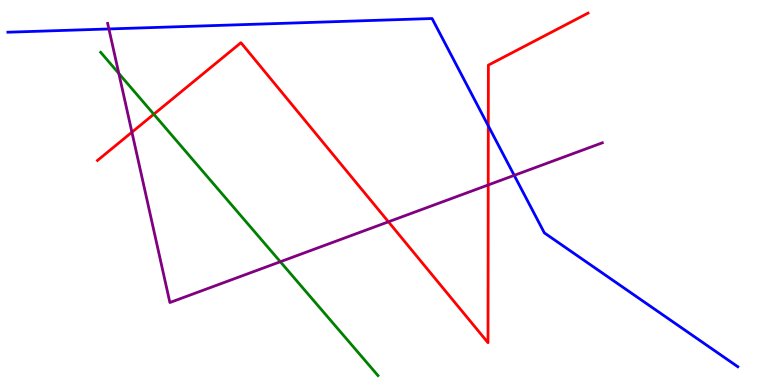[{'lines': ['blue', 'red'], 'intersections': [{'x': 6.3, 'y': 6.73}]}, {'lines': ['green', 'red'], 'intersections': [{'x': 1.98, 'y': 7.03}]}, {'lines': ['purple', 'red'], 'intersections': [{'x': 1.7, 'y': 6.57}, {'x': 5.01, 'y': 4.24}, {'x': 6.3, 'y': 5.2}]}, {'lines': ['blue', 'green'], 'intersections': []}, {'lines': ['blue', 'purple'], 'intersections': [{'x': 1.41, 'y': 9.25}, {'x': 6.64, 'y': 5.45}]}, {'lines': ['green', 'purple'], 'intersections': [{'x': 1.53, 'y': 8.09}, {'x': 3.62, 'y': 3.2}]}]